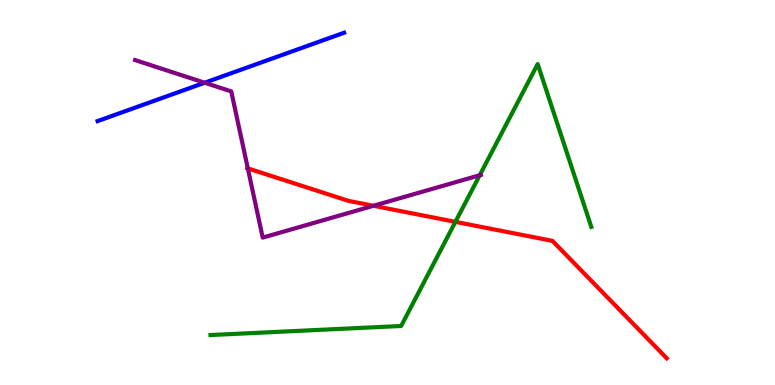[{'lines': ['blue', 'red'], 'intersections': []}, {'lines': ['green', 'red'], 'intersections': [{'x': 5.88, 'y': 4.24}]}, {'lines': ['purple', 'red'], 'intersections': [{'x': 3.2, 'y': 5.63}, {'x': 4.82, 'y': 4.66}]}, {'lines': ['blue', 'green'], 'intersections': []}, {'lines': ['blue', 'purple'], 'intersections': [{'x': 2.64, 'y': 7.85}]}, {'lines': ['green', 'purple'], 'intersections': [{'x': 6.19, 'y': 5.45}]}]